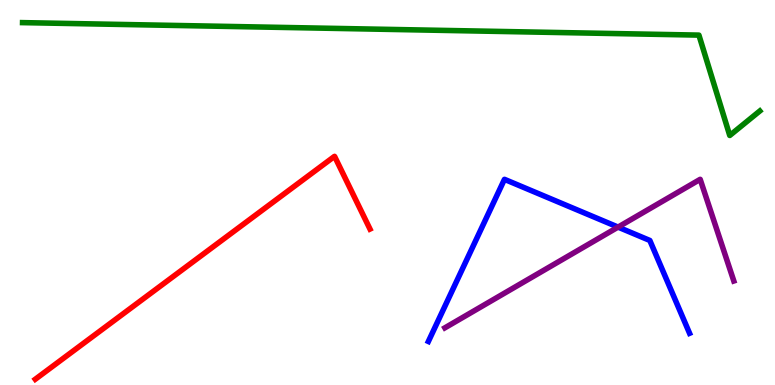[{'lines': ['blue', 'red'], 'intersections': []}, {'lines': ['green', 'red'], 'intersections': []}, {'lines': ['purple', 'red'], 'intersections': []}, {'lines': ['blue', 'green'], 'intersections': []}, {'lines': ['blue', 'purple'], 'intersections': [{'x': 7.98, 'y': 4.1}]}, {'lines': ['green', 'purple'], 'intersections': []}]